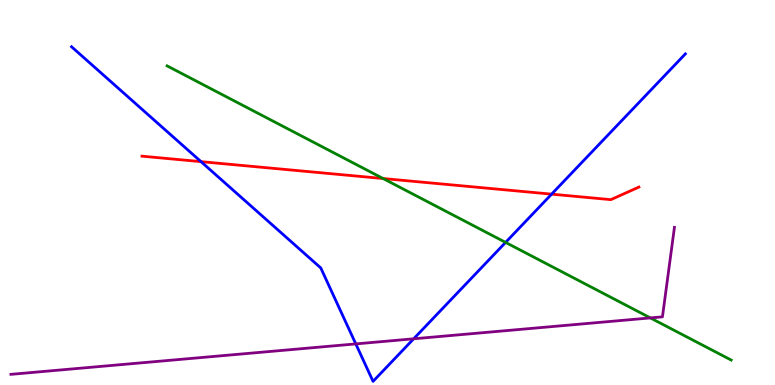[{'lines': ['blue', 'red'], 'intersections': [{'x': 2.59, 'y': 5.8}, {'x': 7.12, 'y': 4.96}]}, {'lines': ['green', 'red'], 'intersections': [{'x': 4.94, 'y': 5.36}]}, {'lines': ['purple', 'red'], 'intersections': []}, {'lines': ['blue', 'green'], 'intersections': [{'x': 6.52, 'y': 3.7}]}, {'lines': ['blue', 'purple'], 'intersections': [{'x': 4.59, 'y': 1.07}, {'x': 5.34, 'y': 1.2}]}, {'lines': ['green', 'purple'], 'intersections': [{'x': 8.39, 'y': 1.74}]}]